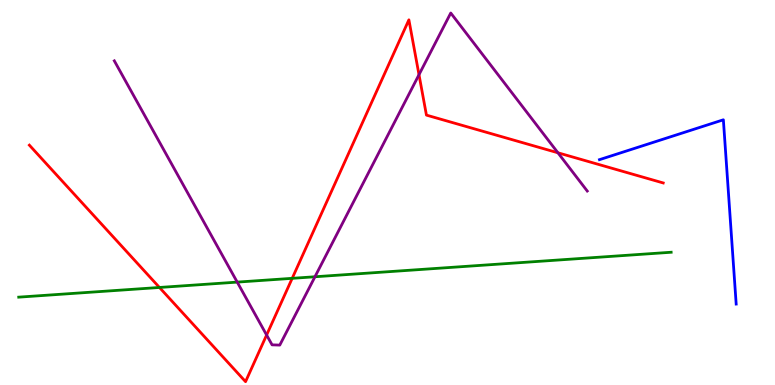[{'lines': ['blue', 'red'], 'intersections': []}, {'lines': ['green', 'red'], 'intersections': [{'x': 2.06, 'y': 2.53}, {'x': 3.77, 'y': 2.77}]}, {'lines': ['purple', 'red'], 'intersections': [{'x': 3.44, 'y': 1.3}, {'x': 5.41, 'y': 8.06}, {'x': 7.2, 'y': 6.03}]}, {'lines': ['blue', 'green'], 'intersections': []}, {'lines': ['blue', 'purple'], 'intersections': []}, {'lines': ['green', 'purple'], 'intersections': [{'x': 3.06, 'y': 2.67}, {'x': 4.06, 'y': 2.81}]}]